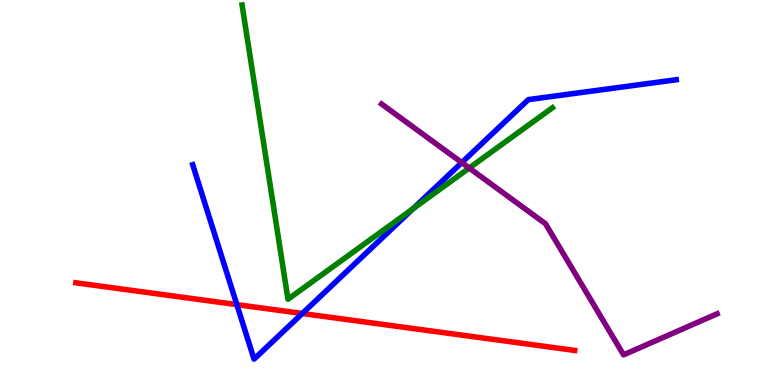[{'lines': ['blue', 'red'], 'intersections': [{'x': 3.06, 'y': 2.09}, {'x': 3.9, 'y': 1.86}]}, {'lines': ['green', 'red'], 'intersections': []}, {'lines': ['purple', 'red'], 'intersections': []}, {'lines': ['blue', 'green'], 'intersections': [{'x': 5.33, 'y': 4.58}]}, {'lines': ['blue', 'purple'], 'intersections': [{'x': 5.96, 'y': 5.78}]}, {'lines': ['green', 'purple'], 'intersections': [{'x': 6.05, 'y': 5.64}]}]